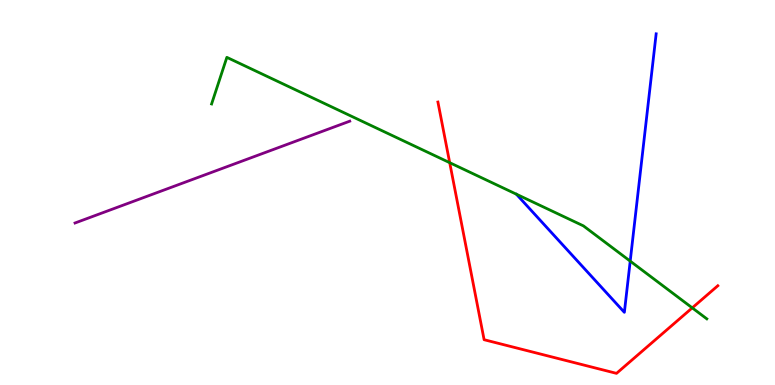[{'lines': ['blue', 'red'], 'intersections': []}, {'lines': ['green', 'red'], 'intersections': [{'x': 5.8, 'y': 5.77}, {'x': 8.93, 'y': 2.0}]}, {'lines': ['purple', 'red'], 'intersections': []}, {'lines': ['blue', 'green'], 'intersections': [{'x': 8.13, 'y': 3.22}]}, {'lines': ['blue', 'purple'], 'intersections': []}, {'lines': ['green', 'purple'], 'intersections': []}]